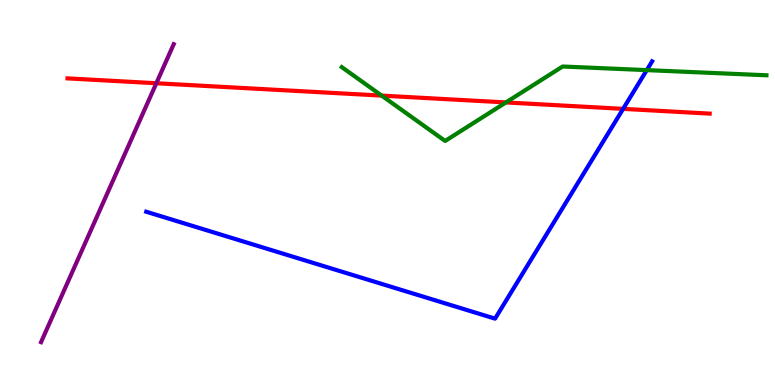[{'lines': ['blue', 'red'], 'intersections': [{'x': 8.04, 'y': 7.17}]}, {'lines': ['green', 'red'], 'intersections': [{'x': 4.92, 'y': 7.52}, {'x': 6.53, 'y': 7.34}]}, {'lines': ['purple', 'red'], 'intersections': [{'x': 2.02, 'y': 7.84}]}, {'lines': ['blue', 'green'], 'intersections': [{'x': 8.35, 'y': 8.18}]}, {'lines': ['blue', 'purple'], 'intersections': []}, {'lines': ['green', 'purple'], 'intersections': []}]